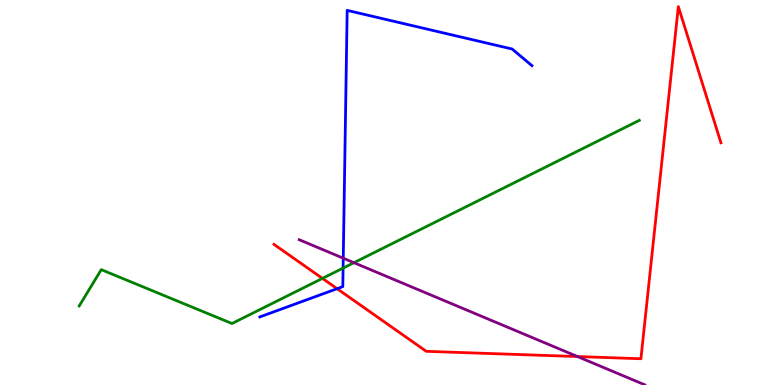[{'lines': ['blue', 'red'], 'intersections': [{'x': 4.35, 'y': 2.5}]}, {'lines': ['green', 'red'], 'intersections': [{'x': 4.16, 'y': 2.77}]}, {'lines': ['purple', 'red'], 'intersections': [{'x': 7.45, 'y': 0.739}]}, {'lines': ['blue', 'green'], 'intersections': [{'x': 4.43, 'y': 3.04}]}, {'lines': ['blue', 'purple'], 'intersections': [{'x': 4.43, 'y': 3.29}]}, {'lines': ['green', 'purple'], 'intersections': [{'x': 4.57, 'y': 3.18}]}]